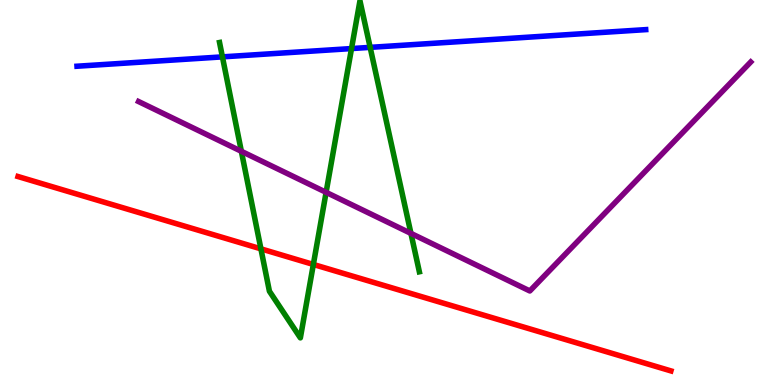[{'lines': ['blue', 'red'], 'intersections': []}, {'lines': ['green', 'red'], 'intersections': [{'x': 3.37, 'y': 3.54}, {'x': 4.04, 'y': 3.13}]}, {'lines': ['purple', 'red'], 'intersections': []}, {'lines': ['blue', 'green'], 'intersections': [{'x': 2.87, 'y': 8.52}, {'x': 4.54, 'y': 8.74}, {'x': 4.78, 'y': 8.77}]}, {'lines': ['blue', 'purple'], 'intersections': []}, {'lines': ['green', 'purple'], 'intersections': [{'x': 3.11, 'y': 6.07}, {'x': 4.21, 'y': 5.0}, {'x': 5.3, 'y': 3.94}]}]